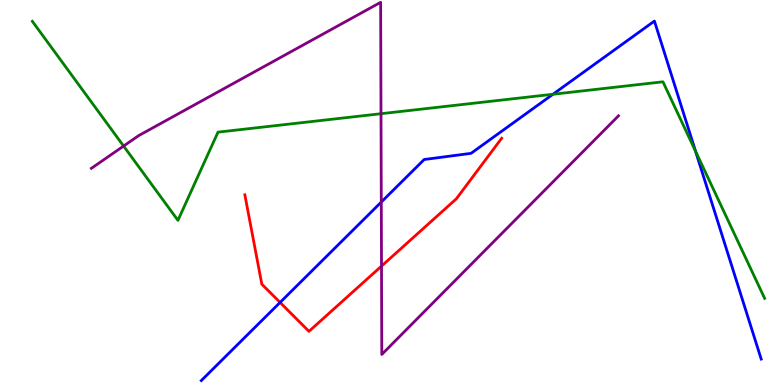[{'lines': ['blue', 'red'], 'intersections': [{'x': 3.61, 'y': 2.14}]}, {'lines': ['green', 'red'], 'intersections': []}, {'lines': ['purple', 'red'], 'intersections': [{'x': 4.92, 'y': 3.09}]}, {'lines': ['blue', 'green'], 'intersections': [{'x': 7.14, 'y': 7.55}, {'x': 8.97, 'y': 6.07}]}, {'lines': ['blue', 'purple'], 'intersections': [{'x': 4.92, 'y': 4.75}]}, {'lines': ['green', 'purple'], 'intersections': [{'x': 1.59, 'y': 6.21}, {'x': 4.92, 'y': 7.05}]}]